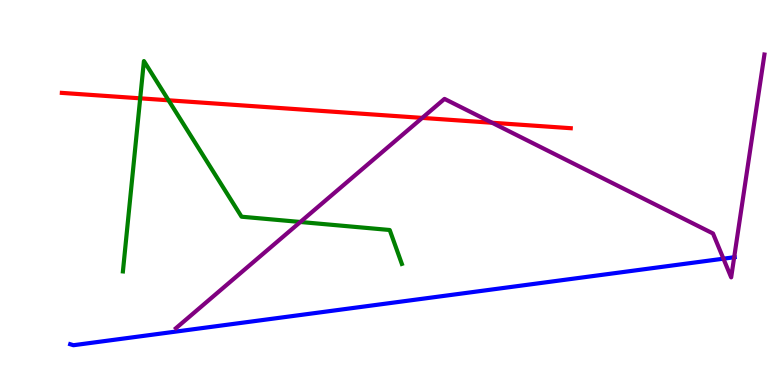[{'lines': ['blue', 'red'], 'intersections': []}, {'lines': ['green', 'red'], 'intersections': [{'x': 1.81, 'y': 7.45}, {'x': 2.17, 'y': 7.4}]}, {'lines': ['purple', 'red'], 'intersections': [{'x': 5.45, 'y': 6.94}, {'x': 6.35, 'y': 6.81}]}, {'lines': ['blue', 'green'], 'intersections': []}, {'lines': ['blue', 'purple'], 'intersections': [{'x': 9.33, 'y': 3.28}, {'x': 9.47, 'y': 3.32}]}, {'lines': ['green', 'purple'], 'intersections': [{'x': 3.88, 'y': 4.23}]}]